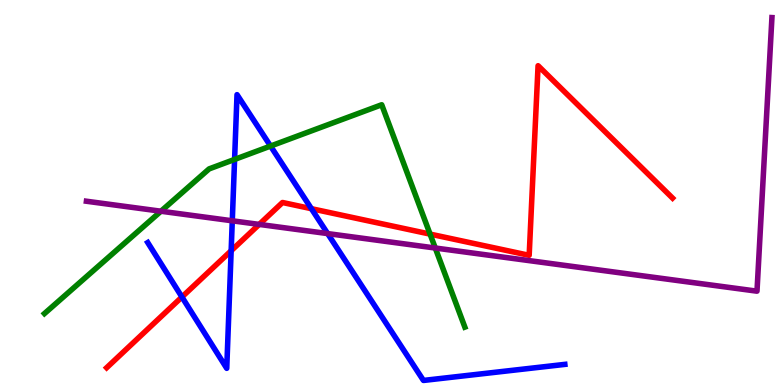[{'lines': ['blue', 'red'], 'intersections': [{'x': 2.35, 'y': 2.29}, {'x': 2.98, 'y': 3.49}, {'x': 4.02, 'y': 4.58}]}, {'lines': ['green', 'red'], 'intersections': [{'x': 5.55, 'y': 3.92}]}, {'lines': ['purple', 'red'], 'intersections': [{'x': 3.34, 'y': 4.17}]}, {'lines': ['blue', 'green'], 'intersections': [{'x': 3.03, 'y': 5.86}, {'x': 3.49, 'y': 6.21}]}, {'lines': ['blue', 'purple'], 'intersections': [{'x': 3.0, 'y': 4.27}, {'x': 4.23, 'y': 3.93}]}, {'lines': ['green', 'purple'], 'intersections': [{'x': 2.08, 'y': 4.51}, {'x': 5.62, 'y': 3.56}]}]